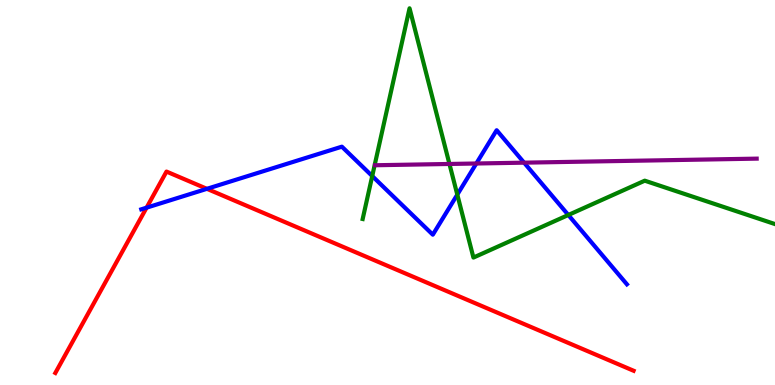[{'lines': ['blue', 'red'], 'intersections': [{'x': 1.89, 'y': 4.61}, {'x': 2.67, 'y': 5.1}]}, {'lines': ['green', 'red'], 'intersections': []}, {'lines': ['purple', 'red'], 'intersections': []}, {'lines': ['blue', 'green'], 'intersections': [{'x': 4.8, 'y': 5.43}, {'x': 5.9, 'y': 4.94}, {'x': 7.33, 'y': 4.42}]}, {'lines': ['blue', 'purple'], 'intersections': [{'x': 6.15, 'y': 5.75}, {'x': 6.76, 'y': 5.77}]}, {'lines': ['green', 'purple'], 'intersections': [{'x': 5.8, 'y': 5.74}]}]